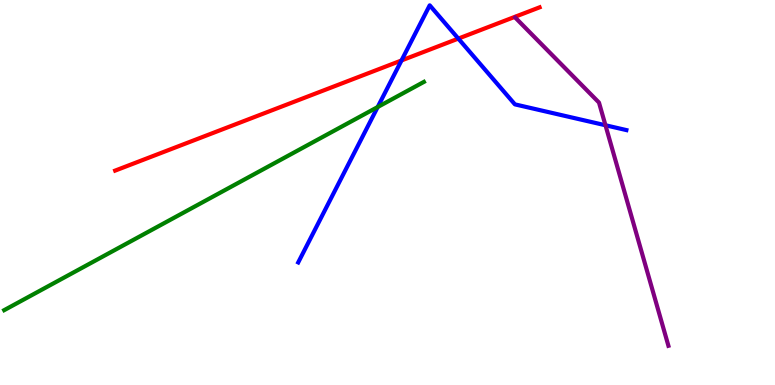[{'lines': ['blue', 'red'], 'intersections': [{'x': 5.18, 'y': 8.43}, {'x': 5.91, 'y': 9.0}]}, {'lines': ['green', 'red'], 'intersections': []}, {'lines': ['purple', 'red'], 'intersections': []}, {'lines': ['blue', 'green'], 'intersections': [{'x': 4.87, 'y': 7.22}]}, {'lines': ['blue', 'purple'], 'intersections': [{'x': 7.81, 'y': 6.75}]}, {'lines': ['green', 'purple'], 'intersections': []}]